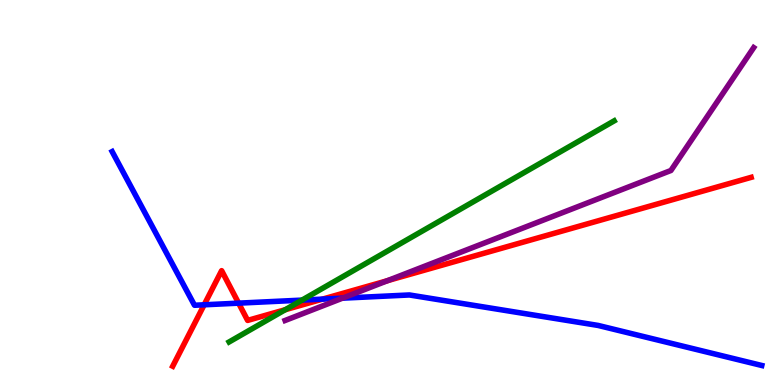[{'lines': ['blue', 'red'], 'intersections': [{'x': 2.63, 'y': 2.08}, {'x': 3.08, 'y': 2.13}, {'x': 4.16, 'y': 2.23}]}, {'lines': ['green', 'red'], 'intersections': [{'x': 3.68, 'y': 1.96}]}, {'lines': ['purple', 'red'], 'intersections': [{'x': 5.0, 'y': 2.71}]}, {'lines': ['blue', 'green'], 'intersections': [{'x': 3.9, 'y': 2.2}]}, {'lines': ['blue', 'purple'], 'intersections': [{'x': 4.42, 'y': 2.26}]}, {'lines': ['green', 'purple'], 'intersections': []}]